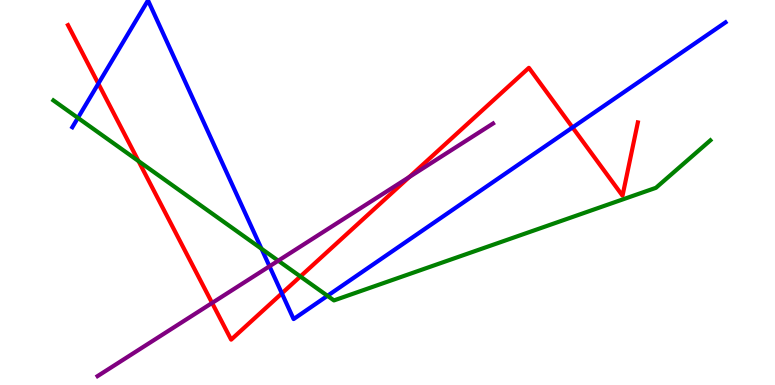[{'lines': ['blue', 'red'], 'intersections': [{'x': 1.27, 'y': 7.83}, {'x': 3.64, 'y': 2.38}, {'x': 7.39, 'y': 6.69}]}, {'lines': ['green', 'red'], 'intersections': [{'x': 1.79, 'y': 5.82}, {'x': 3.88, 'y': 2.82}]}, {'lines': ['purple', 'red'], 'intersections': [{'x': 2.74, 'y': 2.13}, {'x': 5.28, 'y': 5.4}]}, {'lines': ['blue', 'green'], 'intersections': [{'x': 1.01, 'y': 6.94}, {'x': 3.37, 'y': 3.54}, {'x': 4.23, 'y': 2.32}]}, {'lines': ['blue', 'purple'], 'intersections': [{'x': 3.48, 'y': 3.08}]}, {'lines': ['green', 'purple'], 'intersections': [{'x': 3.59, 'y': 3.23}]}]